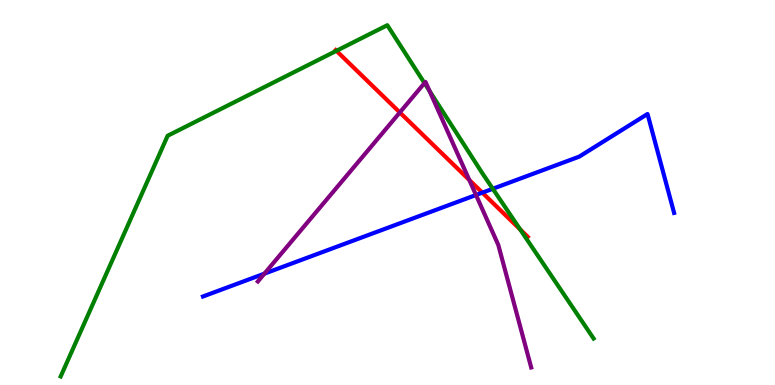[{'lines': ['blue', 'red'], 'intersections': [{'x': 6.22, 'y': 5.0}]}, {'lines': ['green', 'red'], 'intersections': [{'x': 4.34, 'y': 8.68}, {'x': 6.71, 'y': 4.04}]}, {'lines': ['purple', 'red'], 'intersections': [{'x': 5.16, 'y': 7.08}, {'x': 6.06, 'y': 5.32}]}, {'lines': ['blue', 'green'], 'intersections': [{'x': 6.36, 'y': 5.1}]}, {'lines': ['blue', 'purple'], 'intersections': [{'x': 3.41, 'y': 2.89}, {'x': 6.14, 'y': 4.93}]}, {'lines': ['green', 'purple'], 'intersections': [{'x': 5.48, 'y': 7.84}, {'x': 5.54, 'y': 7.64}]}]